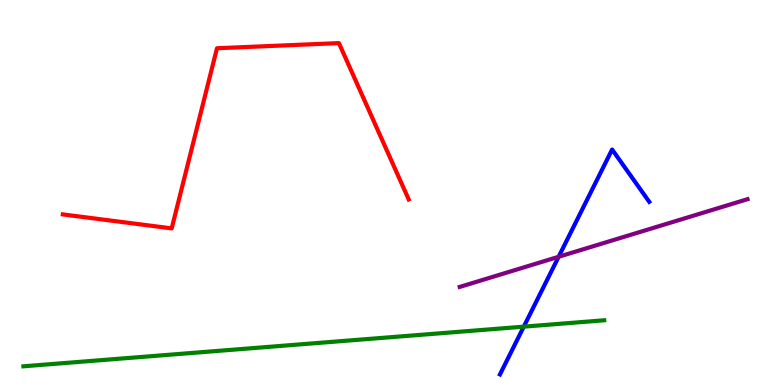[{'lines': ['blue', 'red'], 'intersections': []}, {'lines': ['green', 'red'], 'intersections': []}, {'lines': ['purple', 'red'], 'intersections': []}, {'lines': ['blue', 'green'], 'intersections': [{'x': 6.76, 'y': 1.52}]}, {'lines': ['blue', 'purple'], 'intersections': [{'x': 7.21, 'y': 3.33}]}, {'lines': ['green', 'purple'], 'intersections': []}]